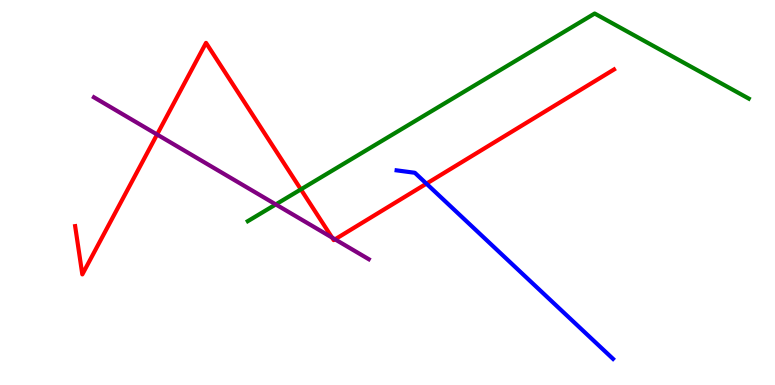[{'lines': ['blue', 'red'], 'intersections': [{'x': 5.5, 'y': 5.23}]}, {'lines': ['green', 'red'], 'intersections': [{'x': 3.88, 'y': 5.08}]}, {'lines': ['purple', 'red'], 'intersections': [{'x': 2.03, 'y': 6.51}, {'x': 4.29, 'y': 3.83}, {'x': 4.32, 'y': 3.78}]}, {'lines': ['blue', 'green'], 'intersections': []}, {'lines': ['blue', 'purple'], 'intersections': []}, {'lines': ['green', 'purple'], 'intersections': [{'x': 3.56, 'y': 4.69}]}]